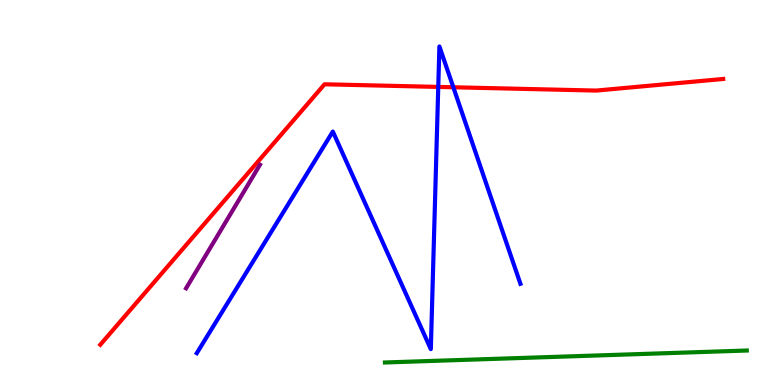[{'lines': ['blue', 'red'], 'intersections': [{'x': 5.65, 'y': 7.74}, {'x': 5.85, 'y': 7.73}]}, {'lines': ['green', 'red'], 'intersections': []}, {'lines': ['purple', 'red'], 'intersections': []}, {'lines': ['blue', 'green'], 'intersections': []}, {'lines': ['blue', 'purple'], 'intersections': []}, {'lines': ['green', 'purple'], 'intersections': []}]